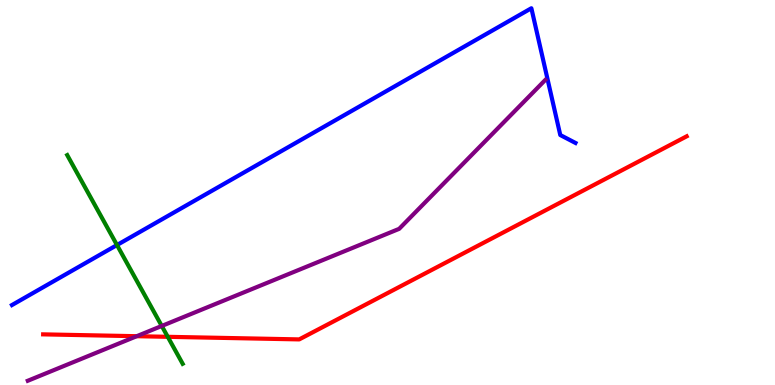[{'lines': ['blue', 'red'], 'intersections': []}, {'lines': ['green', 'red'], 'intersections': [{'x': 2.16, 'y': 1.25}]}, {'lines': ['purple', 'red'], 'intersections': [{'x': 1.76, 'y': 1.27}]}, {'lines': ['blue', 'green'], 'intersections': [{'x': 1.51, 'y': 3.64}]}, {'lines': ['blue', 'purple'], 'intersections': []}, {'lines': ['green', 'purple'], 'intersections': [{'x': 2.09, 'y': 1.53}]}]